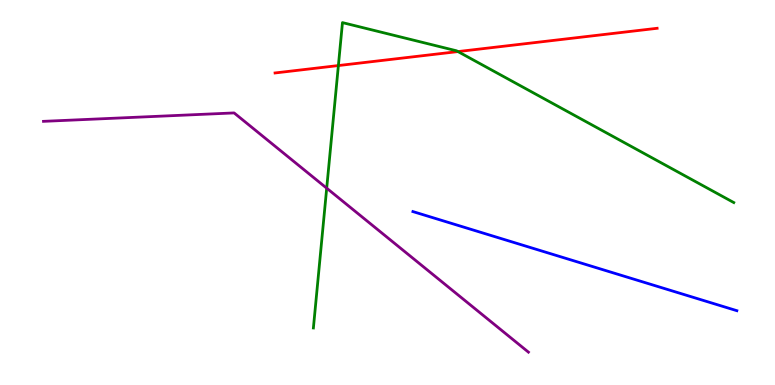[{'lines': ['blue', 'red'], 'intersections': []}, {'lines': ['green', 'red'], 'intersections': [{'x': 4.37, 'y': 8.3}, {'x': 5.91, 'y': 8.66}]}, {'lines': ['purple', 'red'], 'intersections': []}, {'lines': ['blue', 'green'], 'intersections': []}, {'lines': ['blue', 'purple'], 'intersections': []}, {'lines': ['green', 'purple'], 'intersections': [{'x': 4.22, 'y': 5.11}]}]